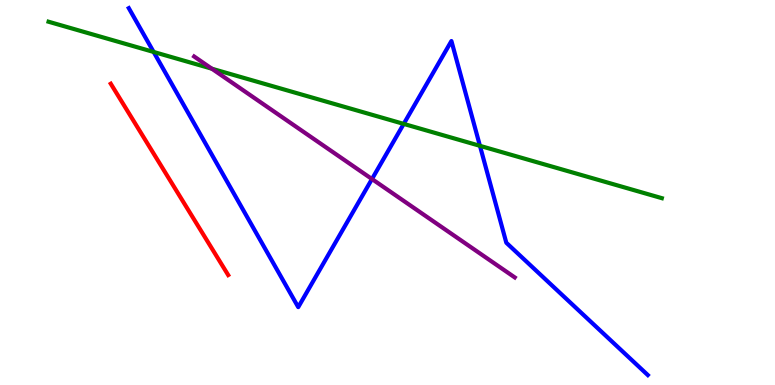[{'lines': ['blue', 'red'], 'intersections': []}, {'lines': ['green', 'red'], 'intersections': []}, {'lines': ['purple', 'red'], 'intersections': []}, {'lines': ['blue', 'green'], 'intersections': [{'x': 1.98, 'y': 8.65}, {'x': 5.21, 'y': 6.78}, {'x': 6.19, 'y': 6.21}]}, {'lines': ['blue', 'purple'], 'intersections': [{'x': 4.8, 'y': 5.35}]}, {'lines': ['green', 'purple'], 'intersections': [{'x': 2.73, 'y': 8.22}]}]